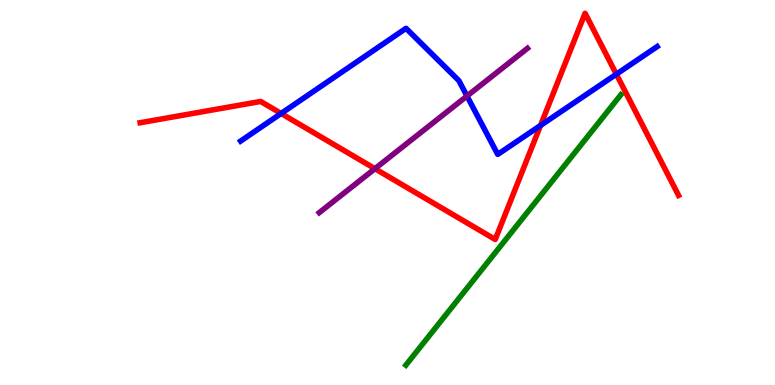[{'lines': ['blue', 'red'], 'intersections': [{'x': 3.63, 'y': 7.05}, {'x': 6.97, 'y': 6.74}, {'x': 7.95, 'y': 8.07}]}, {'lines': ['green', 'red'], 'intersections': []}, {'lines': ['purple', 'red'], 'intersections': [{'x': 4.84, 'y': 5.62}]}, {'lines': ['blue', 'green'], 'intersections': []}, {'lines': ['blue', 'purple'], 'intersections': [{'x': 6.03, 'y': 7.51}]}, {'lines': ['green', 'purple'], 'intersections': []}]